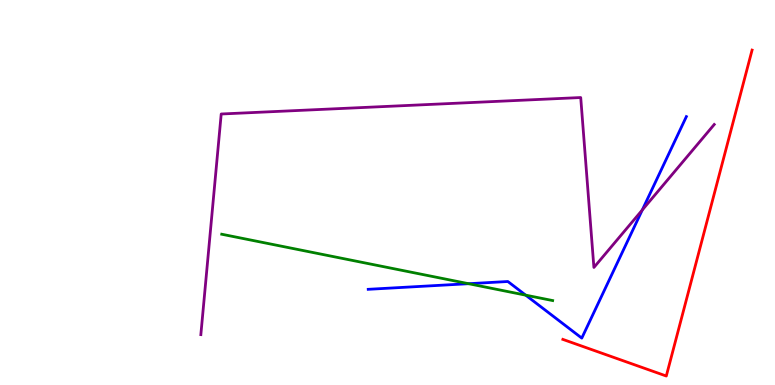[{'lines': ['blue', 'red'], 'intersections': []}, {'lines': ['green', 'red'], 'intersections': []}, {'lines': ['purple', 'red'], 'intersections': []}, {'lines': ['blue', 'green'], 'intersections': [{'x': 6.05, 'y': 2.63}, {'x': 6.78, 'y': 2.33}]}, {'lines': ['blue', 'purple'], 'intersections': [{'x': 8.29, 'y': 4.55}]}, {'lines': ['green', 'purple'], 'intersections': []}]